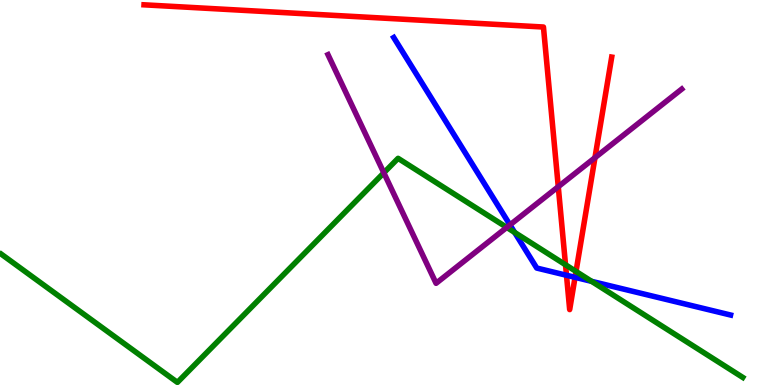[{'lines': ['blue', 'red'], 'intersections': [{'x': 7.31, 'y': 2.85}, {'x': 7.42, 'y': 2.8}]}, {'lines': ['green', 'red'], 'intersections': [{'x': 7.3, 'y': 3.12}, {'x': 7.43, 'y': 2.95}]}, {'lines': ['purple', 'red'], 'intersections': [{'x': 7.2, 'y': 5.15}, {'x': 7.68, 'y': 5.9}]}, {'lines': ['blue', 'green'], 'intersections': [{'x': 6.64, 'y': 3.96}, {'x': 7.63, 'y': 2.69}]}, {'lines': ['blue', 'purple'], 'intersections': [{'x': 6.58, 'y': 4.16}]}, {'lines': ['green', 'purple'], 'intersections': [{'x': 4.95, 'y': 5.51}, {'x': 6.54, 'y': 4.09}]}]